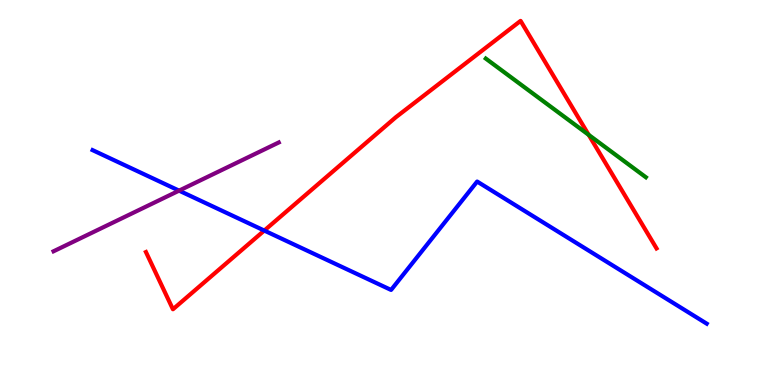[{'lines': ['blue', 'red'], 'intersections': [{'x': 3.41, 'y': 4.01}]}, {'lines': ['green', 'red'], 'intersections': [{'x': 7.6, 'y': 6.5}]}, {'lines': ['purple', 'red'], 'intersections': []}, {'lines': ['blue', 'green'], 'intersections': []}, {'lines': ['blue', 'purple'], 'intersections': [{'x': 2.31, 'y': 5.05}]}, {'lines': ['green', 'purple'], 'intersections': []}]